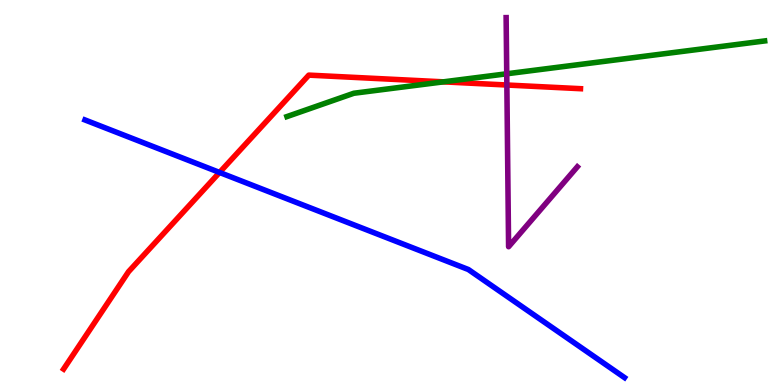[{'lines': ['blue', 'red'], 'intersections': [{'x': 2.83, 'y': 5.52}]}, {'lines': ['green', 'red'], 'intersections': [{'x': 5.72, 'y': 7.87}]}, {'lines': ['purple', 'red'], 'intersections': [{'x': 6.54, 'y': 7.79}]}, {'lines': ['blue', 'green'], 'intersections': []}, {'lines': ['blue', 'purple'], 'intersections': []}, {'lines': ['green', 'purple'], 'intersections': [{'x': 6.54, 'y': 8.08}]}]